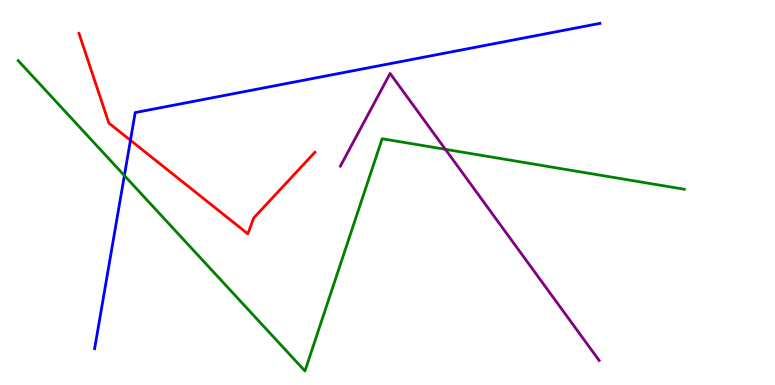[{'lines': ['blue', 'red'], 'intersections': [{'x': 1.68, 'y': 6.36}]}, {'lines': ['green', 'red'], 'intersections': []}, {'lines': ['purple', 'red'], 'intersections': []}, {'lines': ['blue', 'green'], 'intersections': [{'x': 1.6, 'y': 5.44}]}, {'lines': ['blue', 'purple'], 'intersections': []}, {'lines': ['green', 'purple'], 'intersections': [{'x': 5.75, 'y': 6.12}]}]